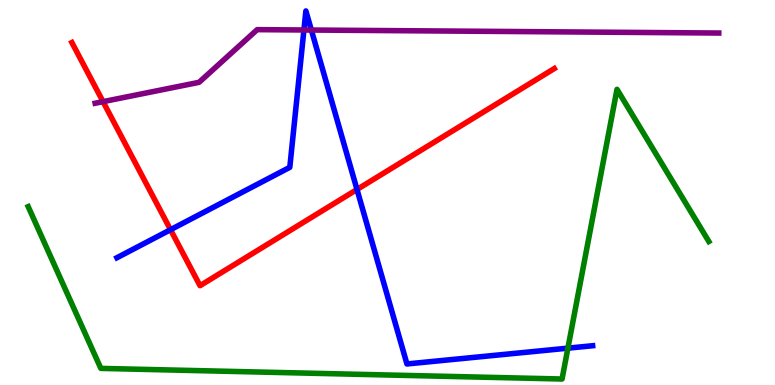[{'lines': ['blue', 'red'], 'intersections': [{'x': 2.2, 'y': 4.03}, {'x': 4.61, 'y': 5.08}]}, {'lines': ['green', 'red'], 'intersections': []}, {'lines': ['purple', 'red'], 'intersections': [{'x': 1.33, 'y': 7.36}]}, {'lines': ['blue', 'green'], 'intersections': [{'x': 7.33, 'y': 0.957}]}, {'lines': ['blue', 'purple'], 'intersections': [{'x': 3.92, 'y': 9.22}, {'x': 4.02, 'y': 9.22}]}, {'lines': ['green', 'purple'], 'intersections': []}]